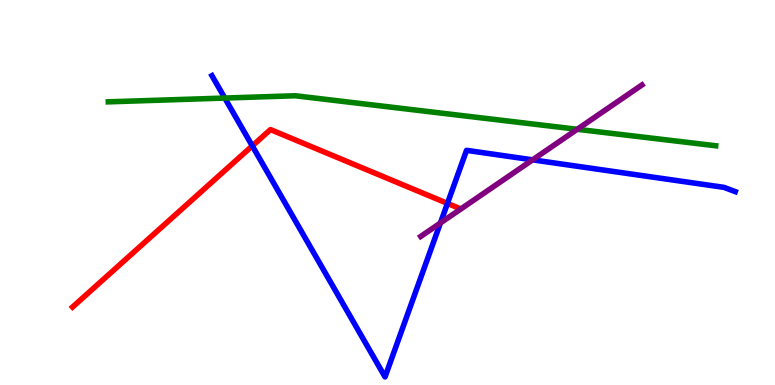[{'lines': ['blue', 'red'], 'intersections': [{'x': 3.26, 'y': 6.21}, {'x': 5.77, 'y': 4.72}]}, {'lines': ['green', 'red'], 'intersections': []}, {'lines': ['purple', 'red'], 'intersections': []}, {'lines': ['blue', 'green'], 'intersections': [{'x': 2.9, 'y': 7.45}]}, {'lines': ['blue', 'purple'], 'intersections': [{'x': 5.68, 'y': 4.21}, {'x': 6.87, 'y': 5.85}]}, {'lines': ['green', 'purple'], 'intersections': [{'x': 7.45, 'y': 6.64}]}]